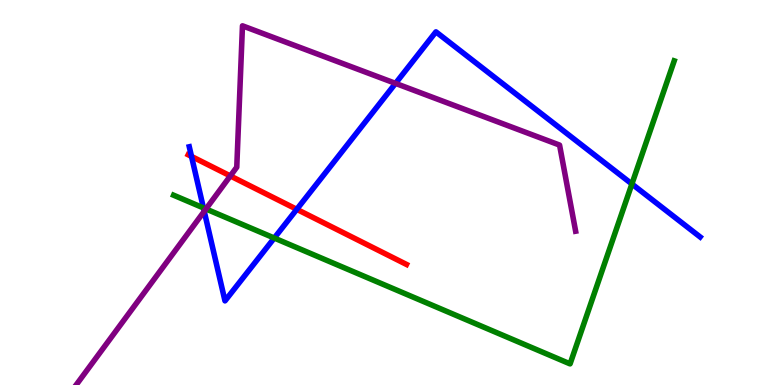[{'lines': ['blue', 'red'], 'intersections': [{'x': 2.47, 'y': 5.94}, {'x': 3.83, 'y': 4.56}]}, {'lines': ['green', 'red'], 'intersections': []}, {'lines': ['purple', 'red'], 'intersections': [{'x': 2.97, 'y': 5.43}]}, {'lines': ['blue', 'green'], 'intersections': [{'x': 2.62, 'y': 4.6}, {'x': 3.54, 'y': 3.82}, {'x': 8.15, 'y': 5.22}]}, {'lines': ['blue', 'purple'], 'intersections': [{'x': 2.64, 'y': 4.51}, {'x': 5.1, 'y': 7.83}]}, {'lines': ['green', 'purple'], 'intersections': [{'x': 2.66, 'y': 4.57}]}]